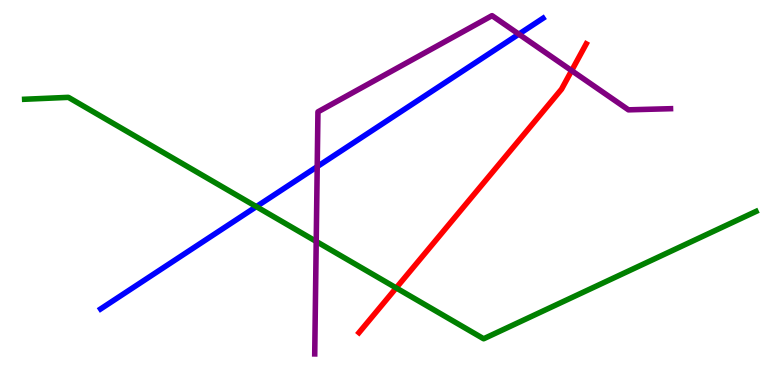[{'lines': ['blue', 'red'], 'intersections': []}, {'lines': ['green', 'red'], 'intersections': [{'x': 5.11, 'y': 2.52}]}, {'lines': ['purple', 'red'], 'intersections': [{'x': 7.38, 'y': 8.17}]}, {'lines': ['blue', 'green'], 'intersections': [{'x': 3.31, 'y': 4.63}]}, {'lines': ['blue', 'purple'], 'intersections': [{'x': 4.09, 'y': 5.67}, {'x': 6.69, 'y': 9.11}]}, {'lines': ['green', 'purple'], 'intersections': [{'x': 4.08, 'y': 3.73}]}]